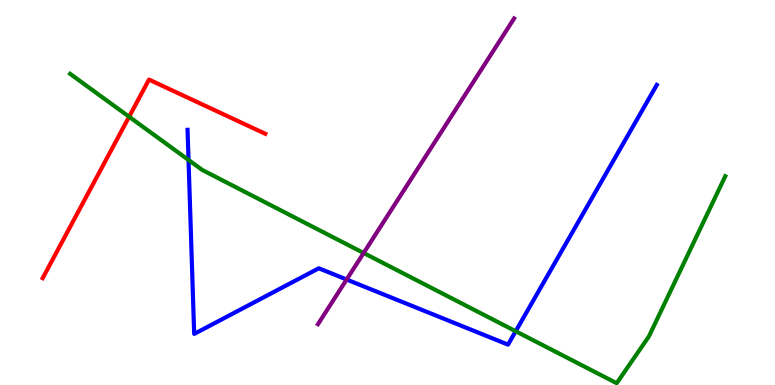[{'lines': ['blue', 'red'], 'intersections': []}, {'lines': ['green', 'red'], 'intersections': [{'x': 1.67, 'y': 6.97}]}, {'lines': ['purple', 'red'], 'intersections': []}, {'lines': ['blue', 'green'], 'intersections': [{'x': 2.43, 'y': 5.84}, {'x': 6.65, 'y': 1.4}]}, {'lines': ['blue', 'purple'], 'intersections': [{'x': 4.47, 'y': 2.74}]}, {'lines': ['green', 'purple'], 'intersections': [{'x': 4.69, 'y': 3.43}]}]